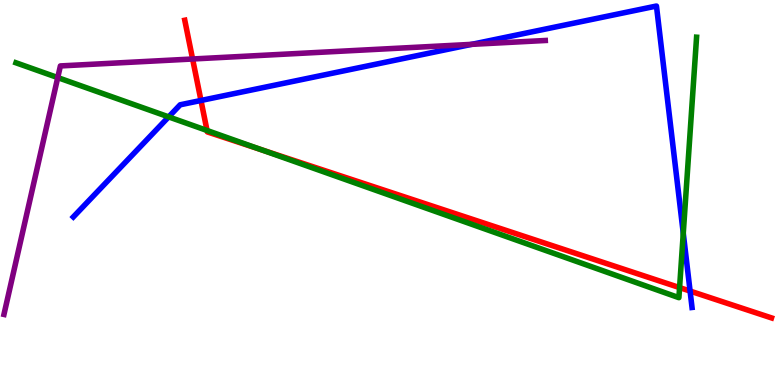[{'lines': ['blue', 'red'], 'intersections': [{'x': 2.59, 'y': 7.39}, {'x': 8.9, 'y': 2.44}]}, {'lines': ['green', 'red'], 'intersections': [{'x': 2.67, 'y': 6.61}, {'x': 3.37, 'y': 6.11}, {'x': 8.77, 'y': 2.53}]}, {'lines': ['purple', 'red'], 'intersections': [{'x': 2.49, 'y': 8.47}]}, {'lines': ['blue', 'green'], 'intersections': [{'x': 2.18, 'y': 6.96}, {'x': 8.82, 'y': 3.94}]}, {'lines': ['blue', 'purple'], 'intersections': [{'x': 6.09, 'y': 8.85}]}, {'lines': ['green', 'purple'], 'intersections': [{'x': 0.745, 'y': 7.98}]}]